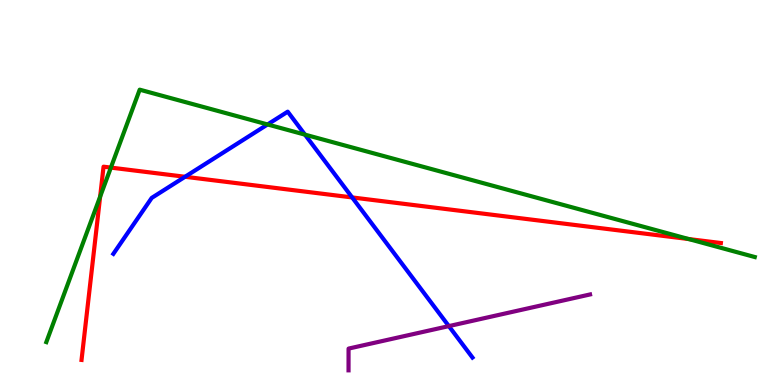[{'lines': ['blue', 'red'], 'intersections': [{'x': 2.39, 'y': 5.41}, {'x': 4.54, 'y': 4.87}]}, {'lines': ['green', 'red'], 'intersections': [{'x': 1.29, 'y': 4.89}, {'x': 1.43, 'y': 5.65}, {'x': 8.89, 'y': 3.79}]}, {'lines': ['purple', 'red'], 'intersections': []}, {'lines': ['blue', 'green'], 'intersections': [{'x': 3.45, 'y': 6.77}, {'x': 3.94, 'y': 6.5}]}, {'lines': ['blue', 'purple'], 'intersections': [{'x': 5.79, 'y': 1.53}]}, {'lines': ['green', 'purple'], 'intersections': []}]